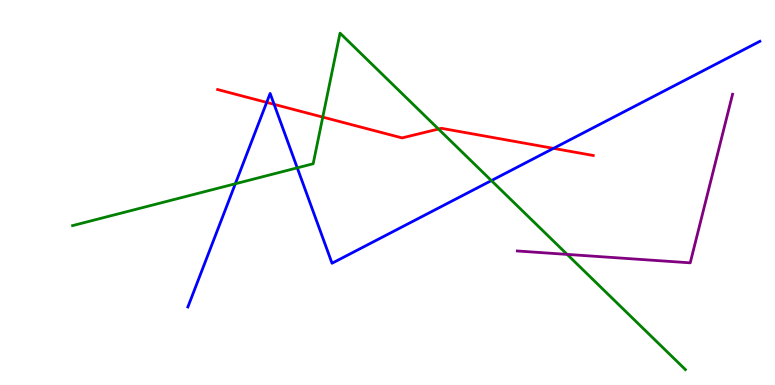[{'lines': ['blue', 'red'], 'intersections': [{'x': 3.44, 'y': 7.34}, {'x': 3.54, 'y': 7.29}, {'x': 7.14, 'y': 6.15}]}, {'lines': ['green', 'red'], 'intersections': [{'x': 4.16, 'y': 6.96}, {'x': 5.66, 'y': 6.65}]}, {'lines': ['purple', 'red'], 'intersections': []}, {'lines': ['blue', 'green'], 'intersections': [{'x': 3.04, 'y': 5.23}, {'x': 3.84, 'y': 5.64}, {'x': 6.34, 'y': 5.31}]}, {'lines': ['blue', 'purple'], 'intersections': []}, {'lines': ['green', 'purple'], 'intersections': [{'x': 7.32, 'y': 3.39}]}]